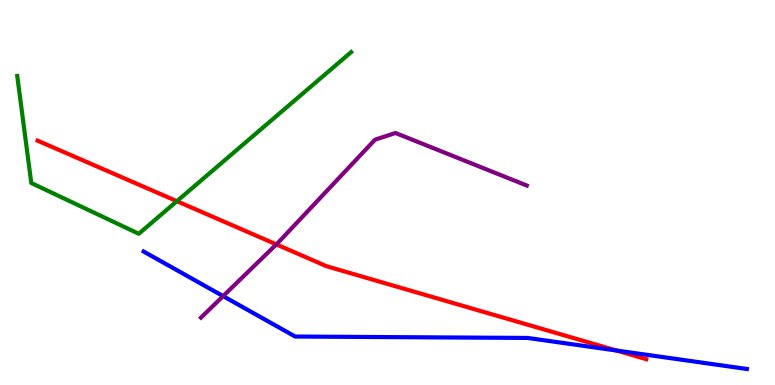[{'lines': ['blue', 'red'], 'intersections': [{'x': 7.95, 'y': 0.896}]}, {'lines': ['green', 'red'], 'intersections': [{'x': 2.28, 'y': 4.77}]}, {'lines': ['purple', 'red'], 'intersections': [{'x': 3.57, 'y': 3.65}]}, {'lines': ['blue', 'green'], 'intersections': []}, {'lines': ['blue', 'purple'], 'intersections': [{'x': 2.88, 'y': 2.31}]}, {'lines': ['green', 'purple'], 'intersections': []}]